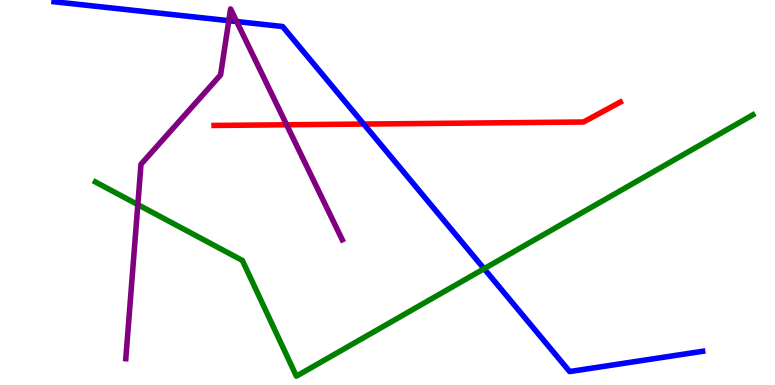[{'lines': ['blue', 'red'], 'intersections': [{'x': 4.69, 'y': 6.78}]}, {'lines': ['green', 'red'], 'intersections': []}, {'lines': ['purple', 'red'], 'intersections': [{'x': 3.7, 'y': 6.76}]}, {'lines': ['blue', 'green'], 'intersections': [{'x': 6.25, 'y': 3.02}]}, {'lines': ['blue', 'purple'], 'intersections': [{'x': 2.95, 'y': 9.46}, {'x': 3.05, 'y': 9.44}]}, {'lines': ['green', 'purple'], 'intersections': [{'x': 1.78, 'y': 4.69}]}]